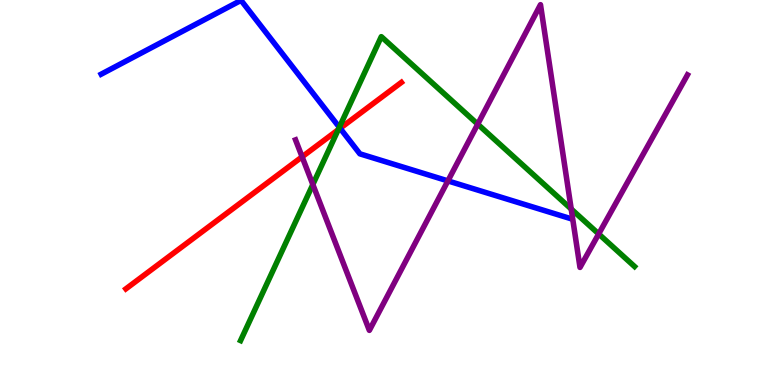[{'lines': ['blue', 'red'], 'intersections': [{'x': 4.39, 'y': 6.67}]}, {'lines': ['green', 'red'], 'intersections': [{'x': 4.36, 'y': 6.63}]}, {'lines': ['purple', 'red'], 'intersections': [{'x': 3.9, 'y': 5.93}]}, {'lines': ['blue', 'green'], 'intersections': [{'x': 4.38, 'y': 6.69}]}, {'lines': ['blue', 'purple'], 'intersections': [{'x': 5.78, 'y': 5.3}]}, {'lines': ['green', 'purple'], 'intersections': [{'x': 4.04, 'y': 5.21}, {'x': 6.16, 'y': 6.77}, {'x': 7.37, 'y': 4.57}, {'x': 7.72, 'y': 3.92}]}]